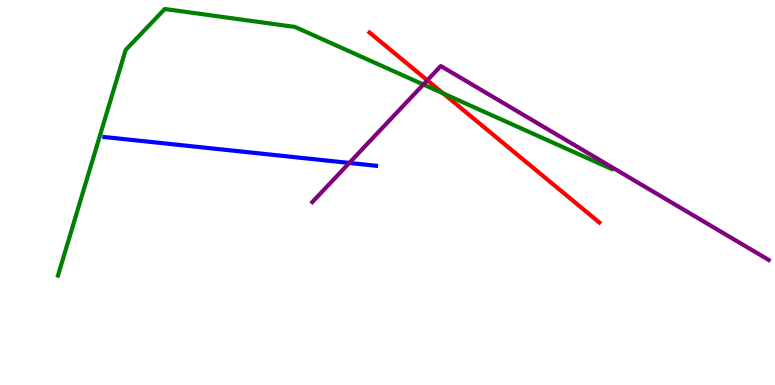[{'lines': ['blue', 'red'], 'intersections': []}, {'lines': ['green', 'red'], 'intersections': [{'x': 5.72, 'y': 7.57}]}, {'lines': ['purple', 'red'], 'intersections': [{'x': 5.51, 'y': 7.91}]}, {'lines': ['blue', 'green'], 'intersections': []}, {'lines': ['blue', 'purple'], 'intersections': [{'x': 4.51, 'y': 5.77}]}, {'lines': ['green', 'purple'], 'intersections': [{'x': 5.46, 'y': 7.8}]}]